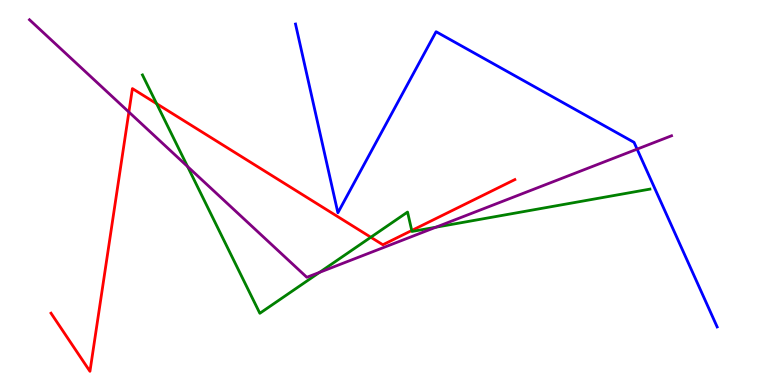[{'lines': ['blue', 'red'], 'intersections': []}, {'lines': ['green', 'red'], 'intersections': [{'x': 2.02, 'y': 7.31}, {'x': 4.78, 'y': 3.84}, {'x': 5.31, 'y': 4.01}]}, {'lines': ['purple', 'red'], 'intersections': [{'x': 1.66, 'y': 7.09}]}, {'lines': ['blue', 'green'], 'intersections': []}, {'lines': ['blue', 'purple'], 'intersections': [{'x': 8.22, 'y': 6.13}]}, {'lines': ['green', 'purple'], 'intersections': [{'x': 2.42, 'y': 5.67}, {'x': 4.12, 'y': 2.93}, {'x': 5.62, 'y': 4.1}]}]